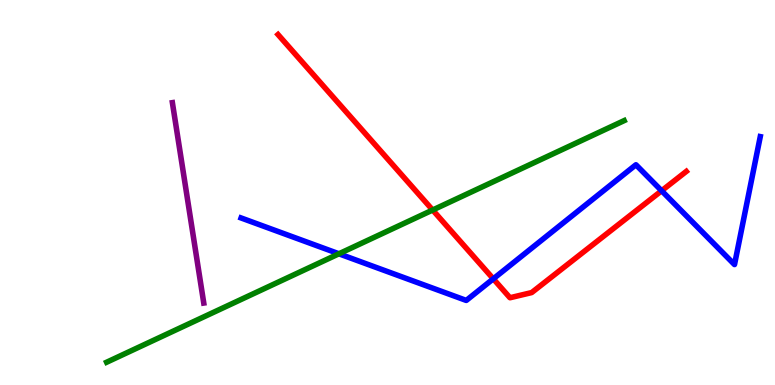[{'lines': ['blue', 'red'], 'intersections': [{'x': 6.37, 'y': 2.76}, {'x': 8.54, 'y': 5.05}]}, {'lines': ['green', 'red'], 'intersections': [{'x': 5.58, 'y': 4.54}]}, {'lines': ['purple', 'red'], 'intersections': []}, {'lines': ['blue', 'green'], 'intersections': [{'x': 4.37, 'y': 3.41}]}, {'lines': ['blue', 'purple'], 'intersections': []}, {'lines': ['green', 'purple'], 'intersections': []}]